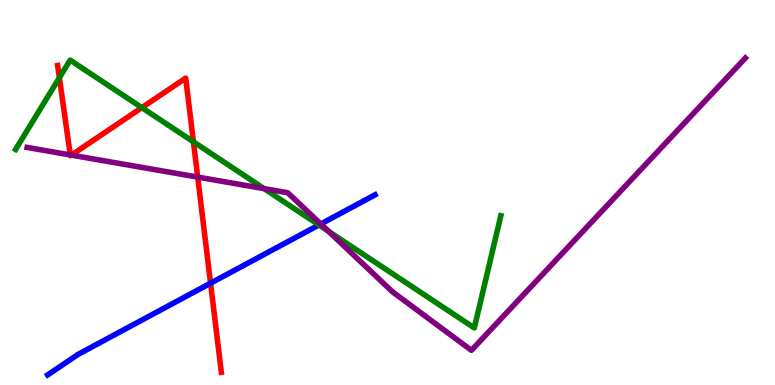[{'lines': ['blue', 'red'], 'intersections': [{'x': 2.72, 'y': 2.64}]}, {'lines': ['green', 'red'], 'intersections': [{'x': 0.766, 'y': 7.98}, {'x': 1.83, 'y': 7.2}, {'x': 2.5, 'y': 6.32}]}, {'lines': ['purple', 'red'], 'intersections': [{'x': 0.907, 'y': 5.98}, {'x': 0.921, 'y': 5.97}, {'x': 2.55, 'y': 5.4}]}, {'lines': ['blue', 'green'], 'intersections': [{'x': 4.12, 'y': 4.16}]}, {'lines': ['blue', 'purple'], 'intersections': [{'x': 4.14, 'y': 4.18}]}, {'lines': ['green', 'purple'], 'intersections': [{'x': 3.41, 'y': 5.1}, {'x': 4.24, 'y': 3.99}]}]